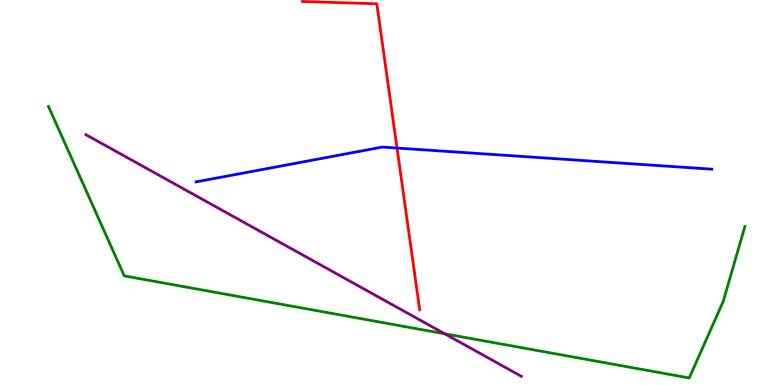[{'lines': ['blue', 'red'], 'intersections': [{'x': 5.12, 'y': 6.15}]}, {'lines': ['green', 'red'], 'intersections': []}, {'lines': ['purple', 'red'], 'intersections': []}, {'lines': ['blue', 'green'], 'intersections': []}, {'lines': ['blue', 'purple'], 'intersections': []}, {'lines': ['green', 'purple'], 'intersections': [{'x': 5.74, 'y': 1.33}]}]